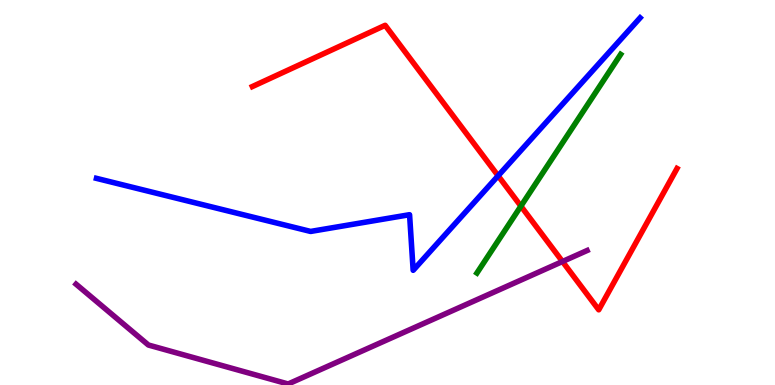[{'lines': ['blue', 'red'], 'intersections': [{'x': 6.43, 'y': 5.43}]}, {'lines': ['green', 'red'], 'intersections': [{'x': 6.72, 'y': 4.65}]}, {'lines': ['purple', 'red'], 'intersections': [{'x': 7.26, 'y': 3.21}]}, {'lines': ['blue', 'green'], 'intersections': []}, {'lines': ['blue', 'purple'], 'intersections': []}, {'lines': ['green', 'purple'], 'intersections': []}]